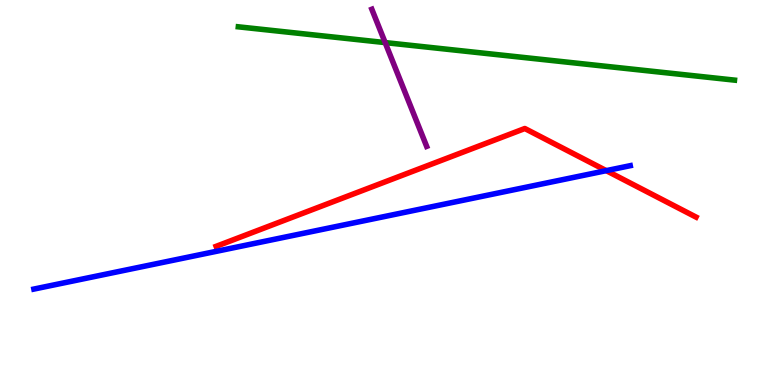[{'lines': ['blue', 'red'], 'intersections': [{'x': 7.82, 'y': 5.57}]}, {'lines': ['green', 'red'], 'intersections': []}, {'lines': ['purple', 'red'], 'intersections': []}, {'lines': ['blue', 'green'], 'intersections': []}, {'lines': ['blue', 'purple'], 'intersections': []}, {'lines': ['green', 'purple'], 'intersections': [{'x': 4.97, 'y': 8.89}]}]